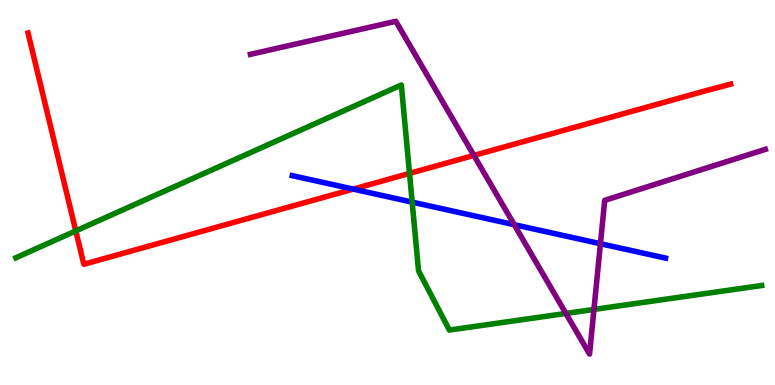[{'lines': ['blue', 'red'], 'intersections': [{'x': 4.56, 'y': 5.09}]}, {'lines': ['green', 'red'], 'intersections': [{'x': 0.978, 'y': 4.0}, {'x': 5.28, 'y': 5.5}]}, {'lines': ['purple', 'red'], 'intersections': [{'x': 6.11, 'y': 5.96}]}, {'lines': ['blue', 'green'], 'intersections': [{'x': 5.32, 'y': 4.75}]}, {'lines': ['blue', 'purple'], 'intersections': [{'x': 6.64, 'y': 4.16}, {'x': 7.75, 'y': 3.67}]}, {'lines': ['green', 'purple'], 'intersections': [{'x': 7.3, 'y': 1.86}, {'x': 7.66, 'y': 1.96}]}]